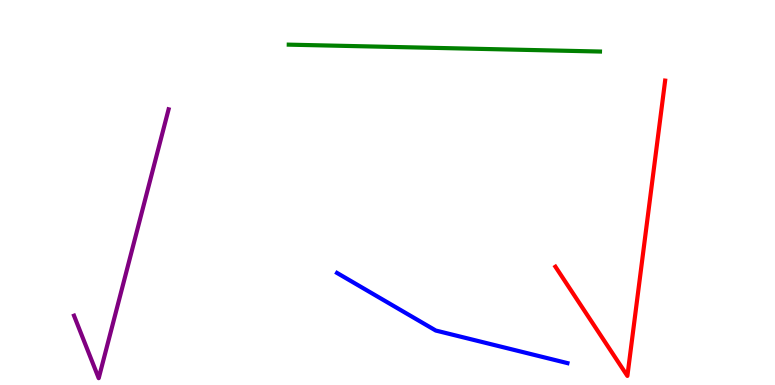[{'lines': ['blue', 'red'], 'intersections': []}, {'lines': ['green', 'red'], 'intersections': []}, {'lines': ['purple', 'red'], 'intersections': []}, {'lines': ['blue', 'green'], 'intersections': []}, {'lines': ['blue', 'purple'], 'intersections': []}, {'lines': ['green', 'purple'], 'intersections': []}]